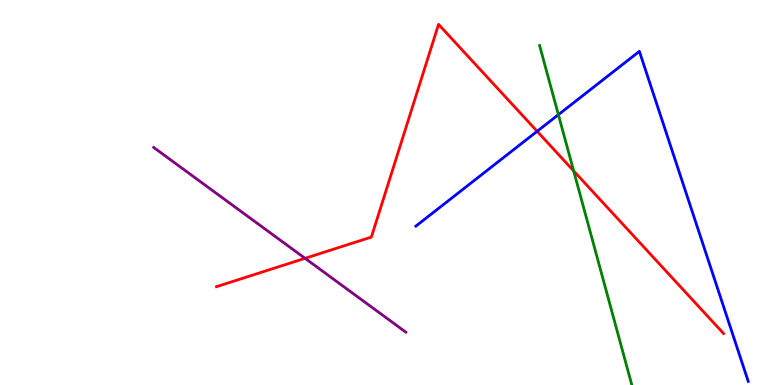[{'lines': ['blue', 'red'], 'intersections': [{'x': 6.93, 'y': 6.59}]}, {'lines': ['green', 'red'], 'intersections': [{'x': 7.4, 'y': 5.56}]}, {'lines': ['purple', 'red'], 'intersections': [{'x': 3.94, 'y': 3.29}]}, {'lines': ['blue', 'green'], 'intersections': [{'x': 7.2, 'y': 7.02}]}, {'lines': ['blue', 'purple'], 'intersections': []}, {'lines': ['green', 'purple'], 'intersections': []}]